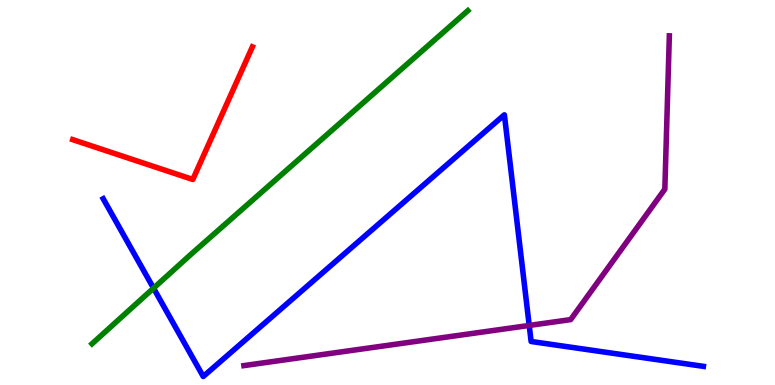[{'lines': ['blue', 'red'], 'intersections': []}, {'lines': ['green', 'red'], 'intersections': []}, {'lines': ['purple', 'red'], 'intersections': []}, {'lines': ['blue', 'green'], 'intersections': [{'x': 1.98, 'y': 2.52}]}, {'lines': ['blue', 'purple'], 'intersections': [{'x': 6.83, 'y': 1.55}]}, {'lines': ['green', 'purple'], 'intersections': []}]